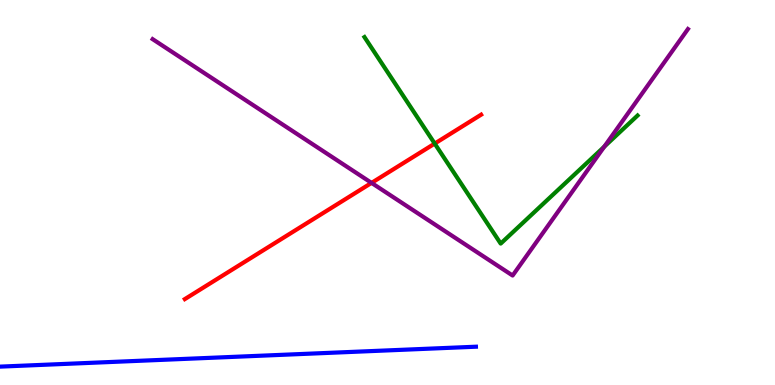[{'lines': ['blue', 'red'], 'intersections': []}, {'lines': ['green', 'red'], 'intersections': [{'x': 5.61, 'y': 6.27}]}, {'lines': ['purple', 'red'], 'intersections': [{'x': 4.79, 'y': 5.25}]}, {'lines': ['blue', 'green'], 'intersections': []}, {'lines': ['blue', 'purple'], 'intersections': []}, {'lines': ['green', 'purple'], 'intersections': [{'x': 7.8, 'y': 6.19}]}]